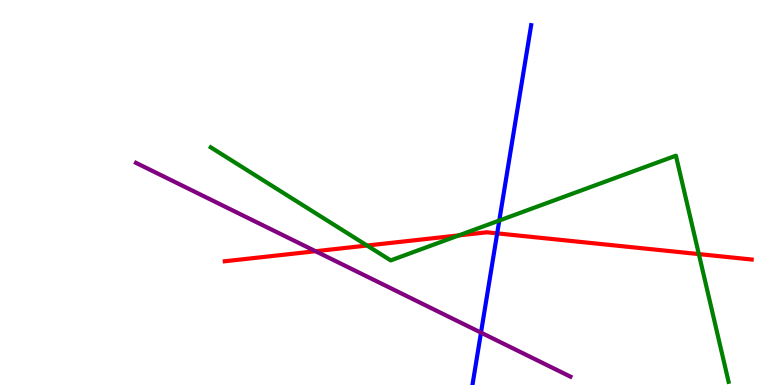[{'lines': ['blue', 'red'], 'intersections': [{'x': 6.42, 'y': 3.94}]}, {'lines': ['green', 'red'], 'intersections': [{'x': 4.74, 'y': 3.62}, {'x': 5.92, 'y': 3.89}, {'x': 9.02, 'y': 3.4}]}, {'lines': ['purple', 'red'], 'intersections': [{'x': 4.07, 'y': 3.47}]}, {'lines': ['blue', 'green'], 'intersections': [{'x': 6.44, 'y': 4.27}]}, {'lines': ['blue', 'purple'], 'intersections': [{'x': 6.21, 'y': 1.36}]}, {'lines': ['green', 'purple'], 'intersections': []}]